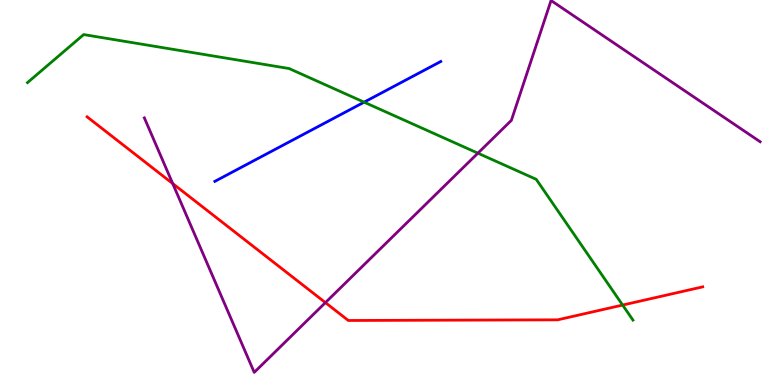[{'lines': ['blue', 'red'], 'intersections': []}, {'lines': ['green', 'red'], 'intersections': [{'x': 8.03, 'y': 2.08}]}, {'lines': ['purple', 'red'], 'intersections': [{'x': 2.23, 'y': 5.23}, {'x': 4.2, 'y': 2.14}]}, {'lines': ['blue', 'green'], 'intersections': [{'x': 4.7, 'y': 7.35}]}, {'lines': ['blue', 'purple'], 'intersections': []}, {'lines': ['green', 'purple'], 'intersections': [{'x': 6.17, 'y': 6.02}]}]